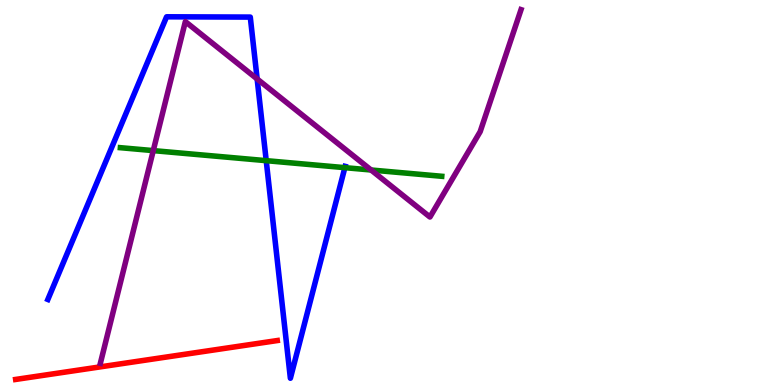[{'lines': ['blue', 'red'], 'intersections': []}, {'lines': ['green', 'red'], 'intersections': []}, {'lines': ['purple', 'red'], 'intersections': []}, {'lines': ['blue', 'green'], 'intersections': [{'x': 3.44, 'y': 5.83}, {'x': 4.45, 'y': 5.65}]}, {'lines': ['blue', 'purple'], 'intersections': [{'x': 3.32, 'y': 7.95}]}, {'lines': ['green', 'purple'], 'intersections': [{'x': 1.98, 'y': 6.09}, {'x': 4.79, 'y': 5.58}]}]